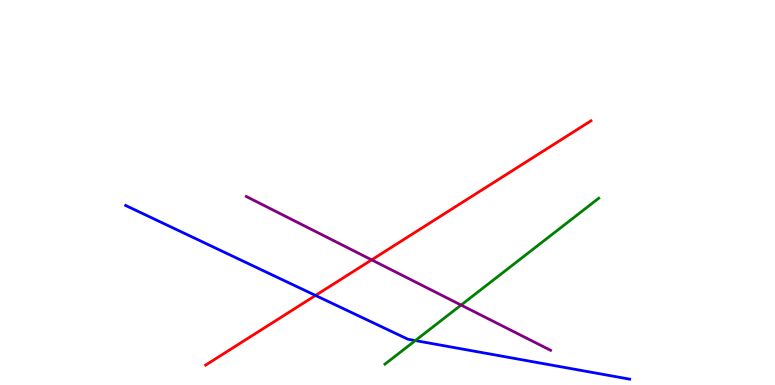[{'lines': ['blue', 'red'], 'intersections': [{'x': 4.07, 'y': 2.33}]}, {'lines': ['green', 'red'], 'intersections': []}, {'lines': ['purple', 'red'], 'intersections': [{'x': 4.8, 'y': 3.25}]}, {'lines': ['blue', 'green'], 'intersections': [{'x': 5.36, 'y': 1.15}]}, {'lines': ['blue', 'purple'], 'intersections': []}, {'lines': ['green', 'purple'], 'intersections': [{'x': 5.95, 'y': 2.08}]}]